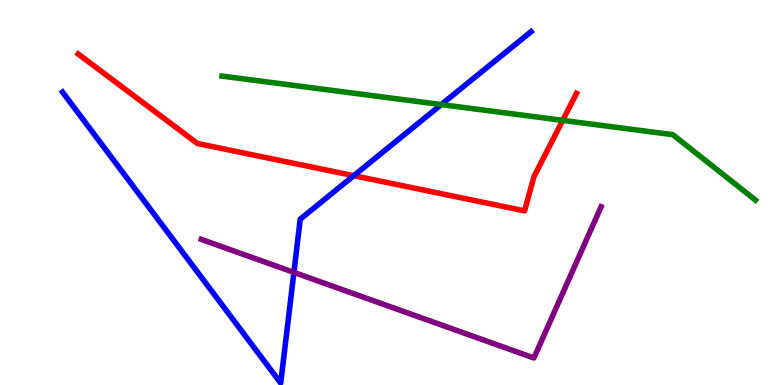[{'lines': ['blue', 'red'], 'intersections': [{'x': 4.56, 'y': 5.44}]}, {'lines': ['green', 'red'], 'intersections': [{'x': 7.26, 'y': 6.87}]}, {'lines': ['purple', 'red'], 'intersections': []}, {'lines': ['blue', 'green'], 'intersections': [{'x': 5.69, 'y': 7.28}]}, {'lines': ['blue', 'purple'], 'intersections': [{'x': 3.79, 'y': 2.92}]}, {'lines': ['green', 'purple'], 'intersections': []}]